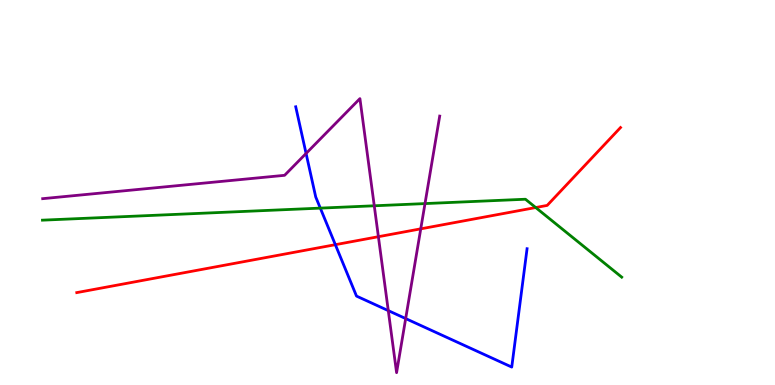[{'lines': ['blue', 'red'], 'intersections': [{'x': 4.33, 'y': 3.64}]}, {'lines': ['green', 'red'], 'intersections': [{'x': 6.91, 'y': 4.61}]}, {'lines': ['purple', 'red'], 'intersections': [{'x': 4.88, 'y': 3.85}, {'x': 5.43, 'y': 4.06}]}, {'lines': ['blue', 'green'], 'intersections': [{'x': 4.13, 'y': 4.59}]}, {'lines': ['blue', 'purple'], 'intersections': [{'x': 3.95, 'y': 6.01}, {'x': 5.01, 'y': 1.93}, {'x': 5.23, 'y': 1.73}]}, {'lines': ['green', 'purple'], 'intersections': [{'x': 4.83, 'y': 4.65}, {'x': 5.48, 'y': 4.71}]}]